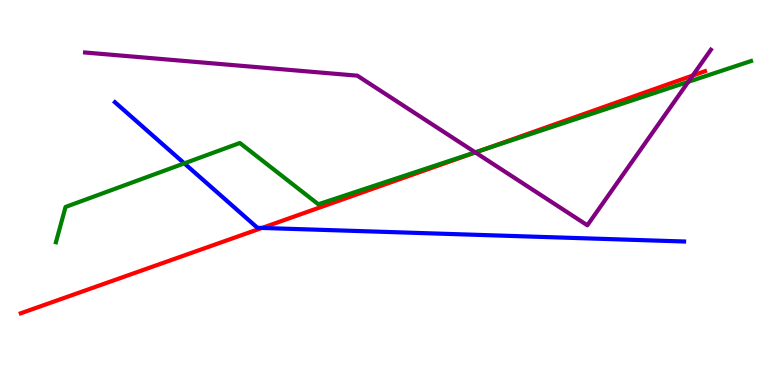[{'lines': ['blue', 'red'], 'intersections': [{'x': 3.38, 'y': 4.08}]}, {'lines': ['green', 'red'], 'intersections': [{'x': 6.21, 'y': 6.09}]}, {'lines': ['purple', 'red'], 'intersections': [{'x': 6.13, 'y': 6.04}, {'x': 8.94, 'y': 8.04}]}, {'lines': ['blue', 'green'], 'intersections': [{'x': 2.38, 'y': 5.76}]}, {'lines': ['blue', 'purple'], 'intersections': []}, {'lines': ['green', 'purple'], 'intersections': [{'x': 6.13, 'y': 6.04}, {'x': 8.88, 'y': 7.88}]}]